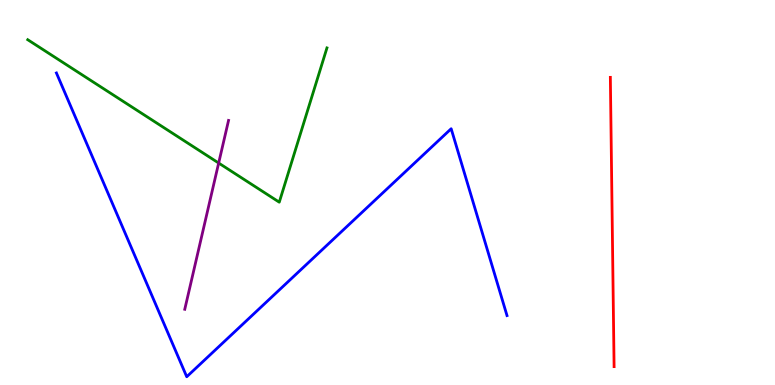[{'lines': ['blue', 'red'], 'intersections': []}, {'lines': ['green', 'red'], 'intersections': []}, {'lines': ['purple', 'red'], 'intersections': []}, {'lines': ['blue', 'green'], 'intersections': []}, {'lines': ['blue', 'purple'], 'intersections': []}, {'lines': ['green', 'purple'], 'intersections': [{'x': 2.82, 'y': 5.77}]}]